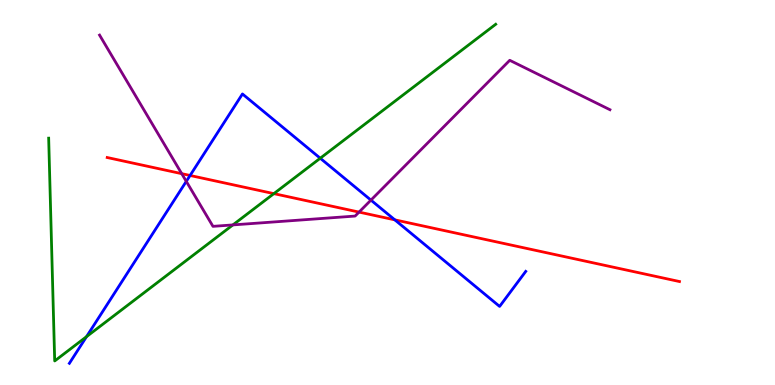[{'lines': ['blue', 'red'], 'intersections': [{'x': 2.45, 'y': 5.44}, {'x': 5.09, 'y': 4.29}]}, {'lines': ['green', 'red'], 'intersections': [{'x': 3.53, 'y': 4.97}]}, {'lines': ['purple', 'red'], 'intersections': [{'x': 2.34, 'y': 5.49}, {'x': 4.63, 'y': 4.49}]}, {'lines': ['blue', 'green'], 'intersections': [{'x': 1.12, 'y': 1.26}, {'x': 4.13, 'y': 5.89}]}, {'lines': ['blue', 'purple'], 'intersections': [{'x': 2.4, 'y': 5.29}, {'x': 4.79, 'y': 4.8}]}, {'lines': ['green', 'purple'], 'intersections': [{'x': 3.01, 'y': 4.16}]}]